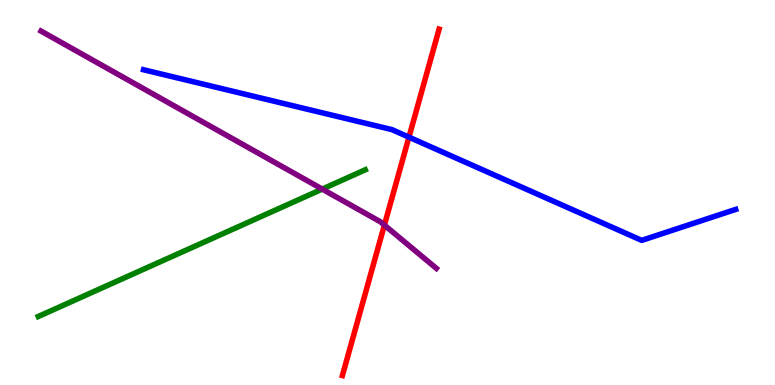[{'lines': ['blue', 'red'], 'intersections': [{'x': 5.28, 'y': 6.44}]}, {'lines': ['green', 'red'], 'intersections': []}, {'lines': ['purple', 'red'], 'intersections': [{'x': 4.96, 'y': 4.15}]}, {'lines': ['blue', 'green'], 'intersections': []}, {'lines': ['blue', 'purple'], 'intersections': []}, {'lines': ['green', 'purple'], 'intersections': [{'x': 4.16, 'y': 5.09}]}]